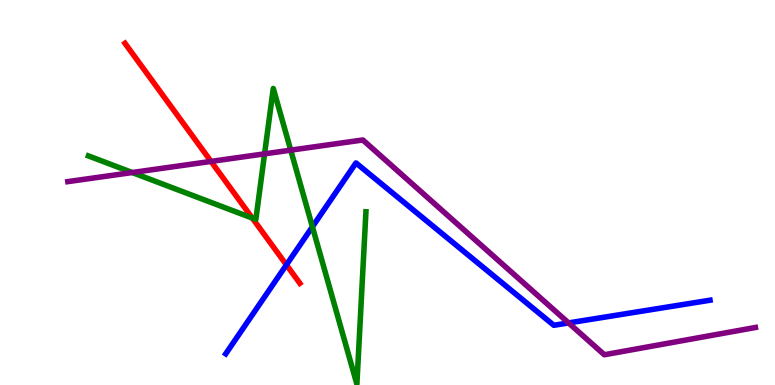[{'lines': ['blue', 'red'], 'intersections': [{'x': 3.7, 'y': 3.12}]}, {'lines': ['green', 'red'], 'intersections': [{'x': 3.26, 'y': 4.34}]}, {'lines': ['purple', 'red'], 'intersections': [{'x': 2.72, 'y': 5.81}]}, {'lines': ['blue', 'green'], 'intersections': [{'x': 4.03, 'y': 4.11}]}, {'lines': ['blue', 'purple'], 'intersections': [{'x': 7.34, 'y': 1.61}]}, {'lines': ['green', 'purple'], 'intersections': [{'x': 1.71, 'y': 5.52}, {'x': 3.41, 'y': 6.0}, {'x': 3.75, 'y': 6.1}]}]